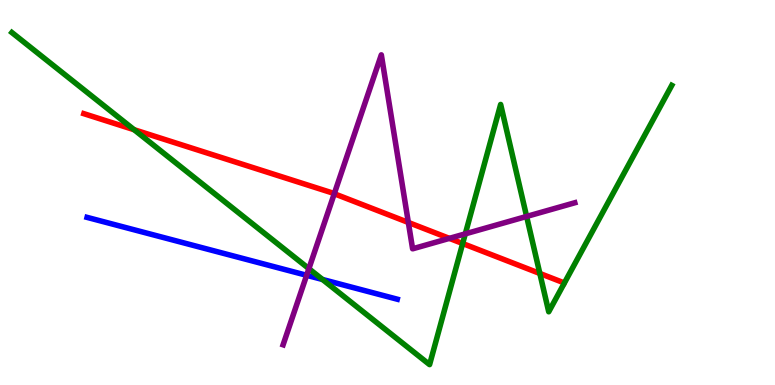[{'lines': ['blue', 'red'], 'intersections': []}, {'lines': ['green', 'red'], 'intersections': [{'x': 1.73, 'y': 6.63}, {'x': 5.97, 'y': 3.67}, {'x': 6.97, 'y': 2.9}]}, {'lines': ['purple', 'red'], 'intersections': [{'x': 4.31, 'y': 4.97}, {'x': 5.27, 'y': 4.22}, {'x': 5.8, 'y': 3.81}]}, {'lines': ['blue', 'green'], 'intersections': [{'x': 4.16, 'y': 2.74}]}, {'lines': ['blue', 'purple'], 'intersections': [{'x': 3.96, 'y': 2.85}]}, {'lines': ['green', 'purple'], 'intersections': [{'x': 3.99, 'y': 3.02}, {'x': 6.0, 'y': 3.93}, {'x': 6.8, 'y': 4.38}]}]